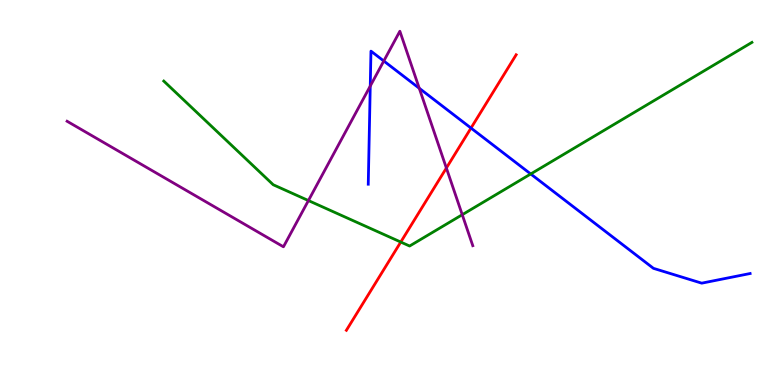[{'lines': ['blue', 'red'], 'intersections': [{'x': 6.08, 'y': 6.67}]}, {'lines': ['green', 'red'], 'intersections': [{'x': 5.17, 'y': 3.71}]}, {'lines': ['purple', 'red'], 'intersections': [{'x': 5.76, 'y': 5.64}]}, {'lines': ['blue', 'green'], 'intersections': [{'x': 6.85, 'y': 5.48}]}, {'lines': ['blue', 'purple'], 'intersections': [{'x': 4.78, 'y': 7.76}, {'x': 4.95, 'y': 8.42}, {'x': 5.41, 'y': 7.71}]}, {'lines': ['green', 'purple'], 'intersections': [{'x': 3.98, 'y': 4.79}, {'x': 5.96, 'y': 4.42}]}]